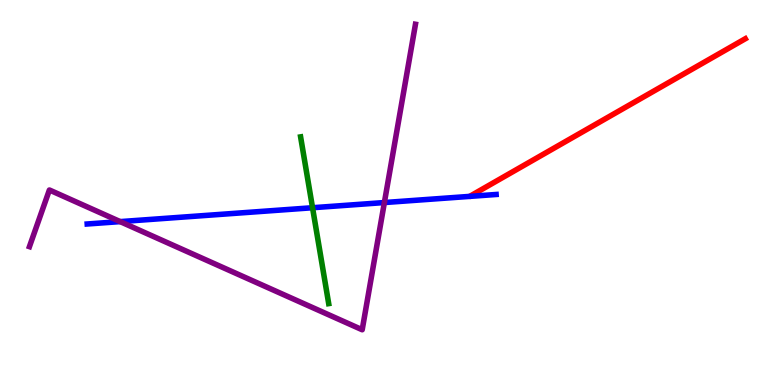[{'lines': ['blue', 'red'], 'intersections': []}, {'lines': ['green', 'red'], 'intersections': []}, {'lines': ['purple', 'red'], 'intersections': []}, {'lines': ['blue', 'green'], 'intersections': [{'x': 4.03, 'y': 4.6}]}, {'lines': ['blue', 'purple'], 'intersections': [{'x': 1.55, 'y': 4.24}, {'x': 4.96, 'y': 4.74}]}, {'lines': ['green', 'purple'], 'intersections': []}]